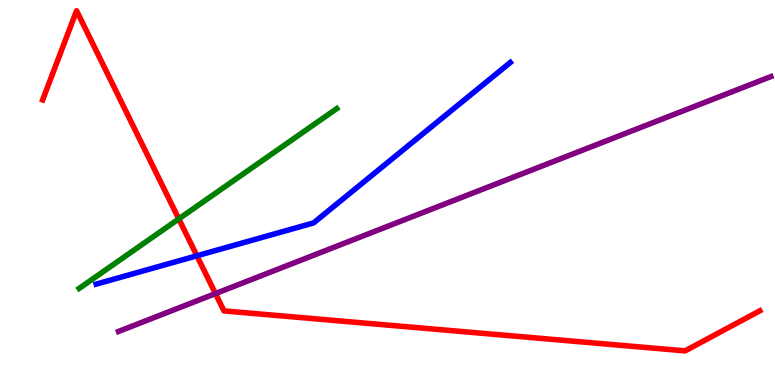[{'lines': ['blue', 'red'], 'intersections': [{'x': 2.54, 'y': 3.36}]}, {'lines': ['green', 'red'], 'intersections': [{'x': 2.31, 'y': 4.31}]}, {'lines': ['purple', 'red'], 'intersections': [{'x': 2.78, 'y': 2.37}]}, {'lines': ['blue', 'green'], 'intersections': []}, {'lines': ['blue', 'purple'], 'intersections': []}, {'lines': ['green', 'purple'], 'intersections': []}]